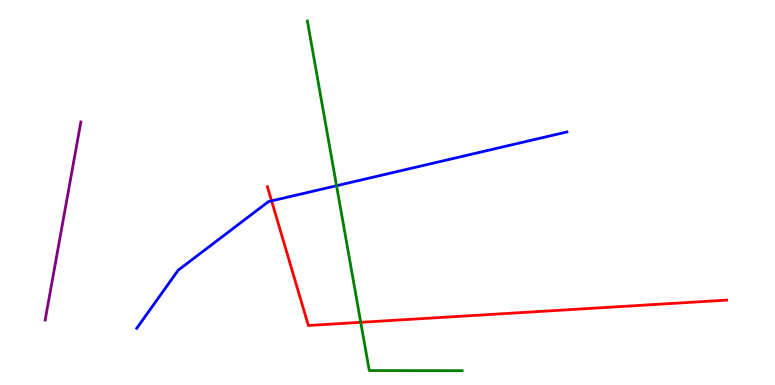[{'lines': ['blue', 'red'], 'intersections': [{'x': 3.5, 'y': 4.78}]}, {'lines': ['green', 'red'], 'intersections': [{'x': 4.65, 'y': 1.63}]}, {'lines': ['purple', 'red'], 'intersections': []}, {'lines': ['blue', 'green'], 'intersections': [{'x': 4.34, 'y': 5.18}]}, {'lines': ['blue', 'purple'], 'intersections': []}, {'lines': ['green', 'purple'], 'intersections': []}]